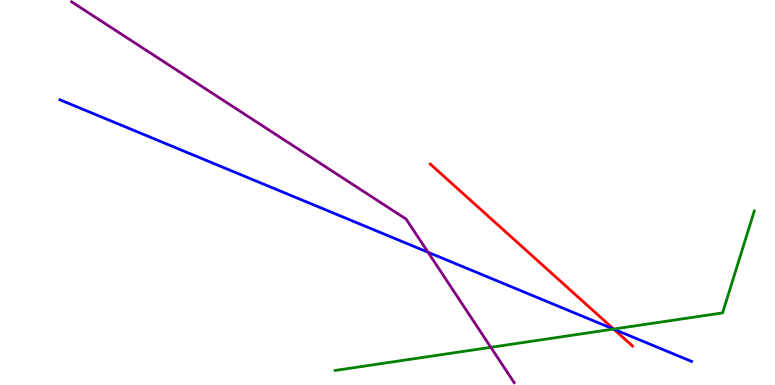[{'lines': ['blue', 'red'], 'intersections': [{'x': 7.92, 'y': 1.45}]}, {'lines': ['green', 'red'], 'intersections': [{'x': 7.92, 'y': 1.45}]}, {'lines': ['purple', 'red'], 'intersections': []}, {'lines': ['blue', 'green'], 'intersections': [{'x': 7.92, 'y': 1.45}]}, {'lines': ['blue', 'purple'], 'intersections': [{'x': 5.52, 'y': 3.45}]}, {'lines': ['green', 'purple'], 'intersections': [{'x': 6.33, 'y': 0.979}]}]